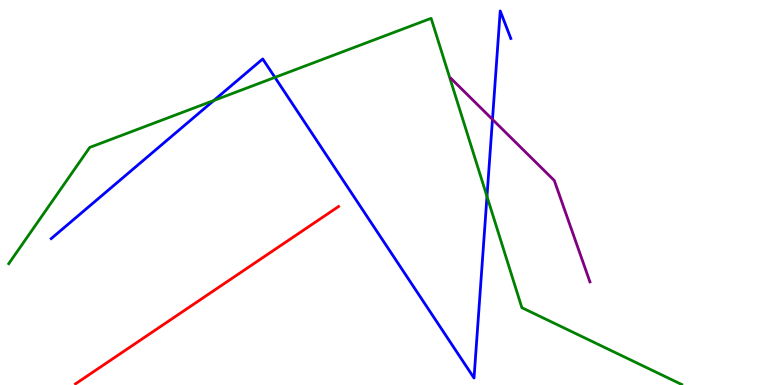[{'lines': ['blue', 'red'], 'intersections': []}, {'lines': ['green', 'red'], 'intersections': []}, {'lines': ['purple', 'red'], 'intersections': []}, {'lines': ['blue', 'green'], 'intersections': [{'x': 2.76, 'y': 7.39}, {'x': 3.55, 'y': 7.99}, {'x': 6.28, 'y': 4.9}]}, {'lines': ['blue', 'purple'], 'intersections': [{'x': 6.35, 'y': 6.9}]}, {'lines': ['green', 'purple'], 'intersections': []}]